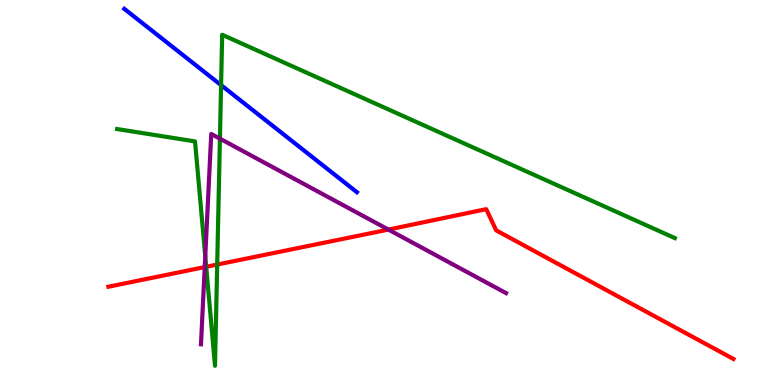[{'lines': ['blue', 'red'], 'intersections': []}, {'lines': ['green', 'red'], 'intersections': [{'x': 2.66, 'y': 3.07}, {'x': 2.8, 'y': 3.13}]}, {'lines': ['purple', 'red'], 'intersections': [{'x': 2.64, 'y': 3.06}, {'x': 5.01, 'y': 4.04}]}, {'lines': ['blue', 'green'], 'intersections': [{'x': 2.85, 'y': 7.79}]}, {'lines': ['blue', 'purple'], 'intersections': []}, {'lines': ['green', 'purple'], 'intersections': [{'x': 2.65, 'y': 3.34}, {'x': 2.84, 'y': 6.4}]}]